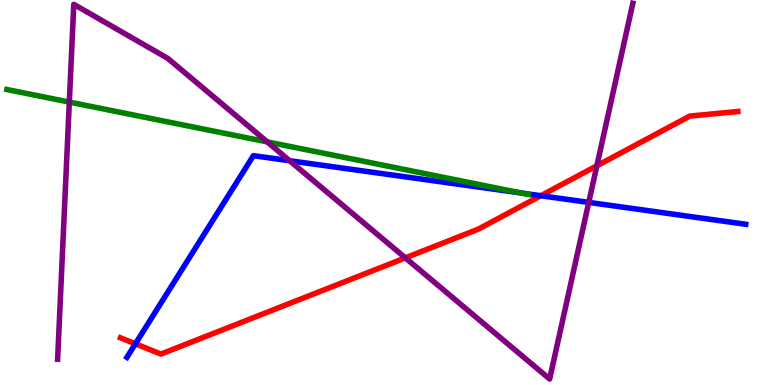[{'lines': ['blue', 'red'], 'intersections': [{'x': 1.75, 'y': 1.07}, {'x': 6.98, 'y': 4.92}]}, {'lines': ['green', 'red'], 'intersections': []}, {'lines': ['purple', 'red'], 'intersections': [{'x': 5.23, 'y': 3.3}, {'x': 7.7, 'y': 5.69}]}, {'lines': ['blue', 'green'], 'intersections': [{'x': 6.73, 'y': 4.99}]}, {'lines': ['blue', 'purple'], 'intersections': [{'x': 3.74, 'y': 5.83}, {'x': 7.6, 'y': 4.74}]}, {'lines': ['green', 'purple'], 'intersections': [{'x': 0.895, 'y': 7.35}, {'x': 3.45, 'y': 6.31}]}]